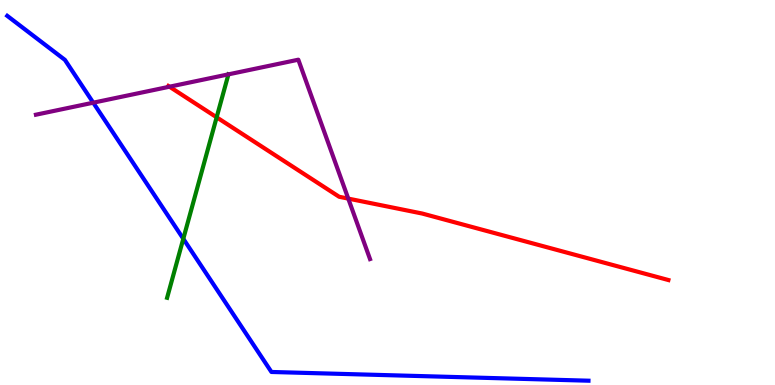[{'lines': ['blue', 'red'], 'intersections': []}, {'lines': ['green', 'red'], 'intersections': [{'x': 2.8, 'y': 6.95}]}, {'lines': ['purple', 'red'], 'intersections': [{'x': 2.19, 'y': 7.75}, {'x': 4.49, 'y': 4.84}]}, {'lines': ['blue', 'green'], 'intersections': [{'x': 2.37, 'y': 3.8}]}, {'lines': ['blue', 'purple'], 'intersections': [{'x': 1.2, 'y': 7.33}]}, {'lines': ['green', 'purple'], 'intersections': [{'x': 2.95, 'y': 8.07}]}]